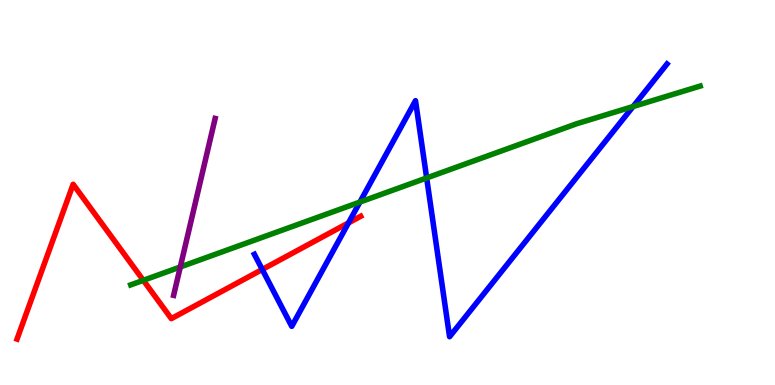[{'lines': ['blue', 'red'], 'intersections': [{'x': 3.38, 'y': 3.0}, {'x': 4.5, 'y': 4.21}]}, {'lines': ['green', 'red'], 'intersections': [{'x': 1.85, 'y': 2.72}]}, {'lines': ['purple', 'red'], 'intersections': []}, {'lines': ['blue', 'green'], 'intersections': [{'x': 4.64, 'y': 4.75}, {'x': 5.51, 'y': 5.38}, {'x': 8.17, 'y': 7.23}]}, {'lines': ['blue', 'purple'], 'intersections': []}, {'lines': ['green', 'purple'], 'intersections': [{'x': 2.33, 'y': 3.07}]}]